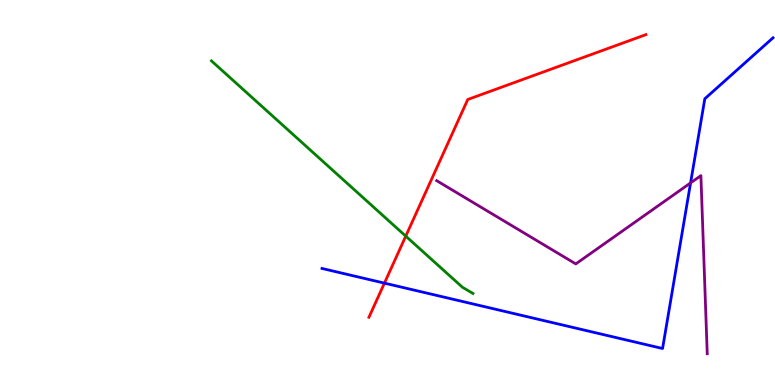[{'lines': ['blue', 'red'], 'intersections': [{'x': 4.96, 'y': 2.65}]}, {'lines': ['green', 'red'], 'intersections': [{'x': 5.24, 'y': 3.87}]}, {'lines': ['purple', 'red'], 'intersections': []}, {'lines': ['blue', 'green'], 'intersections': []}, {'lines': ['blue', 'purple'], 'intersections': [{'x': 8.91, 'y': 5.25}]}, {'lines': ['green', 'purple'], 'intersections': []}]